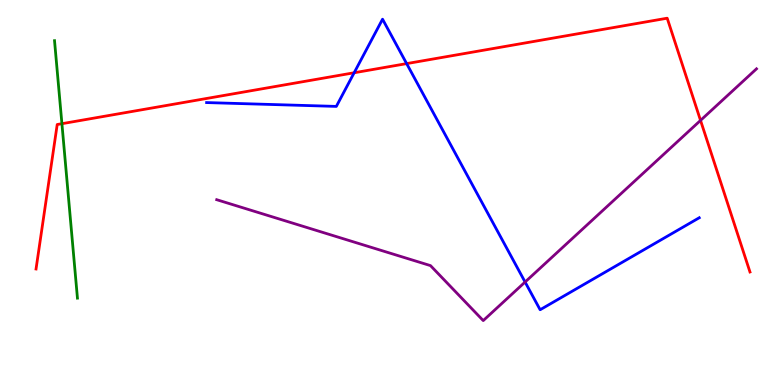[{'lines': ['blue', 'red'], 'intersections': [{'x': 4.57, 'y': 8.11}, {'x': 5.25, 'y': 8.35}]}, {'lines': ['green', 'red'], 'intersections': [{'x': 0.799, 'y': 6.79}]}, {'lines': ['purple', 'red'], 'intersections': [{'x': 9.04, 'y': 6.87}]}, {'lines': ['blue', 'green'], 'intersections': []}, {'lines': ['blue', 'purple'], 'intersections': [{'x': 6.78, 'y': 2.67}]}, {'lines': ['green', 'purple'], 'intersections': []}]